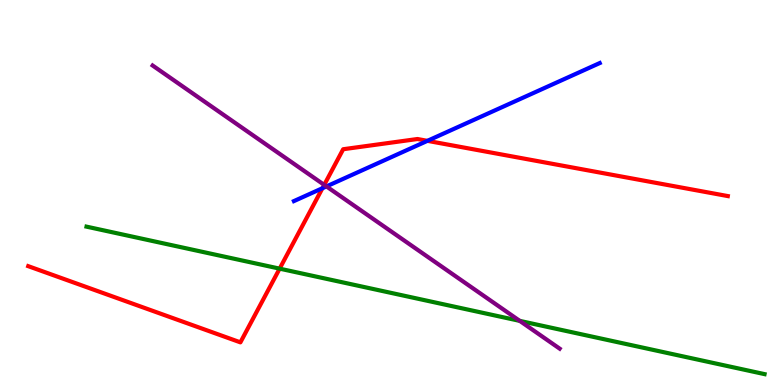[{'lines': ['blue', 'red'], 'intersections': [{'x': 4.16, 'y': 5.11}, {'x': 5.52, 'y': 6.34}]}, {'lines': ['green', 'red'], 'intersections': [{'x': 3.61, 'y': 3.02}]}, {'lines': ['purple', 'red'], 'intersections': [{'x': 4.18, 'y': 5.2}]}, {'lines': ['blue', 'green'], 'intersections': []}, {'lines': ['blue', 'purple'], 'intersections': [{'x': 4.21, 'y': 5.16}]}, {'lines': ['green', 'purple'], 'intersections': [{'x': 6.71, 'y': 1.67}]}]